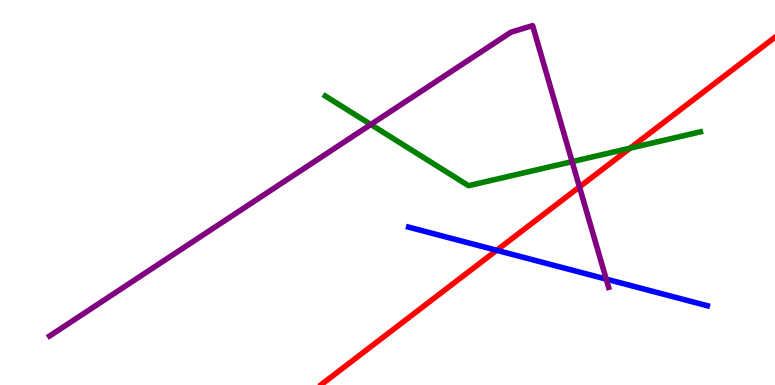[{'lines': ['blue', 'red'], 'intersections': [{'x': 6.41, 'y': 3.5}]}, {'lines': ['green', 'red'], 'intersections': [{'x': 8.13, 'y': 6.15}]}, {'lines': ['purple', 'red'], 'intersections': [{'x': 7.48, 'y': 5.14}]}, {'lines': ['blue', 'green'], 'intersections': []}, {'lines': ['blue', 'purple'], 'intersections': [{'x': 7.82, 'y': 2.75}]}, {'lines': ['green', 'purple'], 'intersections': [{'x': 4.78, 'y': 6.77}, {'x': 7.38, 'y': 5.8}]}]